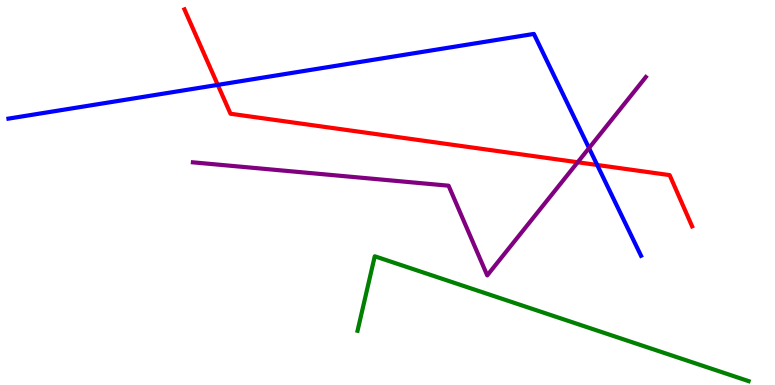[{'lines': ['blue', 'red'], 'intersections': [{'x': 2.81, 'y': 7.8}, {'x': 7.71, 'y': 5.71}]}, {'lines': ['green', 'red'], 'intersections': []}, {'lines': ['purple', 'red'], 'intersections': [{'x': 7.45, 'y': 5.79}]}, {'lines': ['blue', 'green'], 'intersections': []}, {'lines': ['blue', 'purple'], 'intersections': [{'x': 7.6, 'y': 6.15}]}, {'lines': ['green', 'purple'], 'intersections': []}]